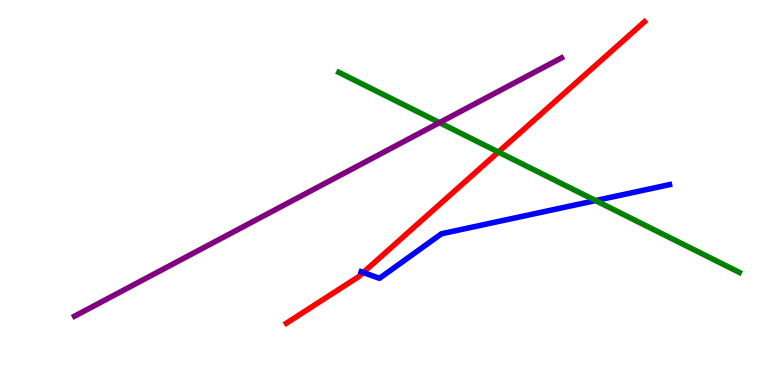[{'lines': ['blue', 'red'], 'intersections': [{'x': 4.69, 'y': 2.92}]}, {'lines': ['green', 'red'], 'intersections': [{'x': 6.43, 'y': 6.05}]}, {'lines': ['purple', 'red'], 'intersections': []}, {'lines': ['blue', 'green'], 'intersections': [{'x': 7.68, 'y': 4.79}]}, {'lines': ['blue', 'purple'], 'intersections': []}, {'lines': ['green', 'purple'], 'intersections': [{'x': 5.67, 'y': 6.81}]}]